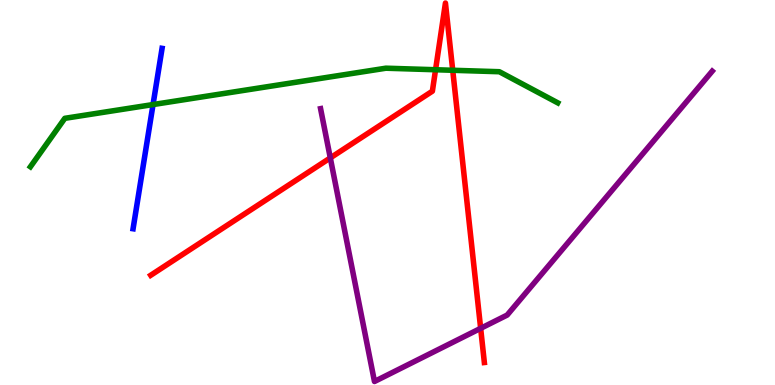[{'lines': ['blue', 'red'], 'intersections': []}, {'lines': ['green', 'red'], 'intersections': [{'x': 5.62, 'y': 8.19}, {'x': 5.84, 'y': 8.17}]}, {'lines': ['purple', 'red'], 'intersections': [{'x': 4.26, 'y': 5.9}, {'x': 6.2, 'y': 1.47}]}, {'lines': ['blue', 'green'], 'intersections': [{'x': 1.97, 'y': 7.28}]}, {'lines': ['blue', 'purple'], 'intersections': []}, {'lines': ['green', 'purple'], 'intersections': []}]